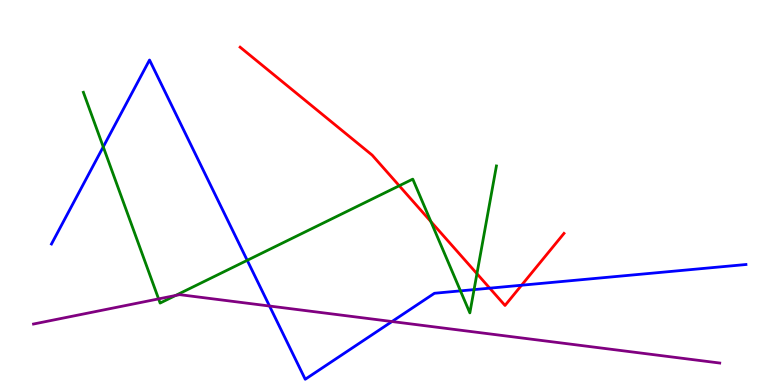[{'lines': ['blue', 'red'], 'intersections': [{'x': 6.32, 'y': 2.52}, {'x': 6.73, 'y': 2.59}]}, {'lines': ['green', 'red'], 'intersections': [{'x': 5.15, 'y': 5.18}, {'x': 5.56, 'y': 4.24}, {'x': 6.15, 'y': 2.89}]}, {'lines': ['purple', 'red'], 'intersections': []}, {'lines': ['blue', 'green'], 'intersections': [{'x': 1.33, 'y': 6.19}, {'x': 3.19, 'y': 3.24}, {'x': 5.94, 'y': 2.44}, {'x': 6.12, 'y': 2.48}]}, {'lines': ['blue', 'purple'], 'intersections': [{'x': 3.48, 'y': 2.05}, {'x': 5.06, 'y': 1.65}]}, {'lines': ['green', 'purple'], 'intersections': [{'x': 2.05, 'y': 2.24}, {'x': 2.27, 'y': 2.33}]}]